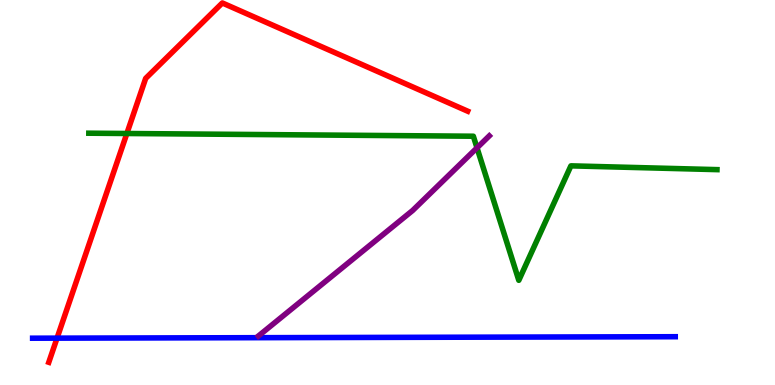[{'lines': ['blue', 'red'], 'intersections': [{'x': 0.736, 'y': 1.22}]}, {'lines': ['green', 'red'], 'intersections': [{'x': 1.64, 'y': 6.53}]}, {'lines': ['purple', 'red'], 'intersections': []}, {'lines': ['blue', 'green'], 'intersections': []}, {'lines': ['blue', 'purple'], 'intersections': []}, {'lines': ['green', 'purple'], 'intersections': [{'x': 6.15, 'y': 6.16}]}]